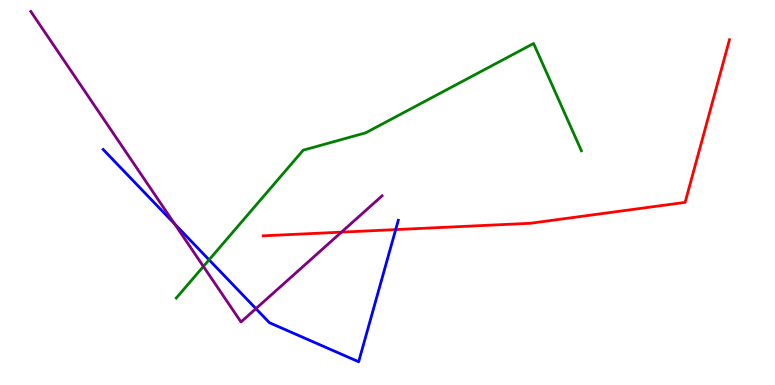[{'lines': ['blue', 'red'], 'intersections': [{'x': 5.11, 'y': 4.04}]}, {'lines': ['green', 'red'], 'intersections': []}, {'lines': ['purple', 'red'], 'intersections': [{'x': 4.41, 'y': 3.97}]}, {'lines': ['blue', 'green'], 'intersections': [{'x': 2.7, 'y': 3.25}]}, {'lines': ['blue', 'purple'], 'intersections': [{'x': 2.25, 'y': 4.18}, {'x': 3.3, 'y': 1.98}]}, {'lines': ['green', 'purple'], 'intersections': [{'x': 2.62, 'y': 3.08}]}]